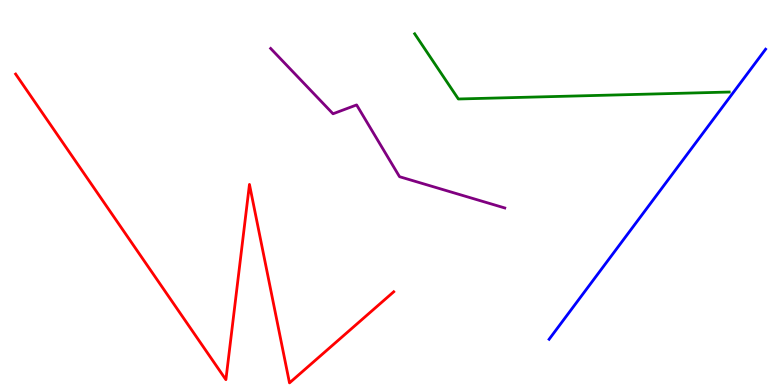[{'lines': ['blue', 'red'], 'intersections': []}, {'lines': ['green', 'red'], 'intersections': []}, {'lines': ['purple', 'red'], 'intersections': []}, {'lines': ['blue', 'green'], 'intersections': []}, {'lines': ['blue', 'purple'], 'intersections': []}, {'lines': ['green', 'purple'], 'intersections': []}]